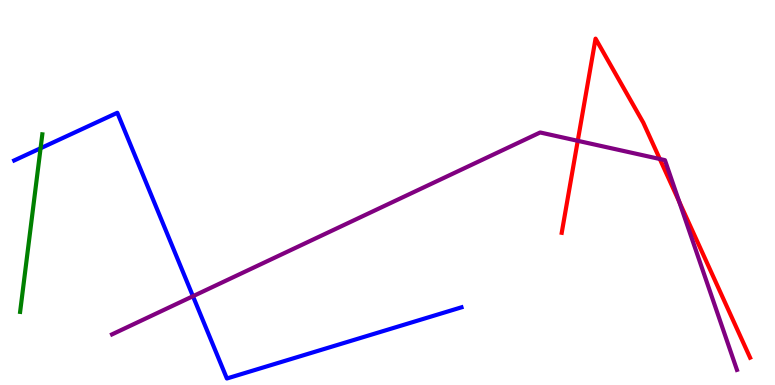[{'lines': ['blue', 'red'], 'intersections': []}, {'lines': ['green', 'red'], 'intersections': []}, {'lines': ['purple', 'red'], 'intersections': [{'x': 7.45, 'y': 6.34}, {'x': 8.51, 'y': 5.87}, {'x': 8.76, 'y': 4.76}]}, {'lines': ['blue', 'green'], 'intersections': [{'x': 0.524, 'y': 6.15}]}, {'lines': ['blue', 'purple'], 'intersections': [{'x': 2.49, 'y': 2.31}]}, {'lines': ['green', 'purple'], 'intersections': []}]